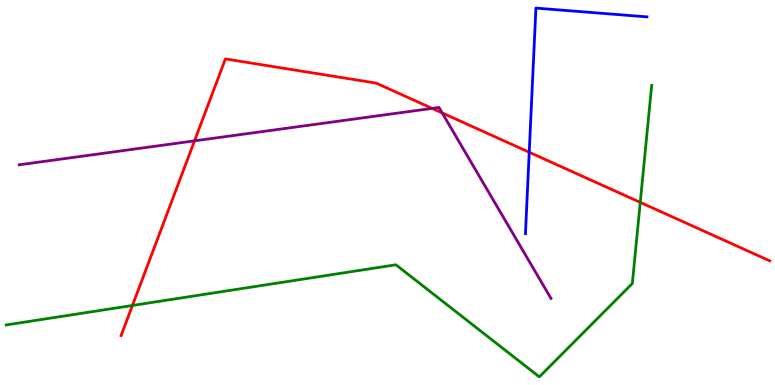[{'lines': ['blue', 'red'], 'intersections': [{'x': 6.83, 'y': 6.05}]}, {'lines': ['green', 'red'], 'intersections': [{'x': 1.71, 'y': 2.07}, {'x': 8.26, 'y': 4.74}]}, {'lines': ['purple', 'red'], 'intersections': [{'x': 2.51, 'y': 6.34}, {'x': 5.58, 'y': 7.18}, {'x': 5.71, 'y': 7.07}]}, {'lines': ['blue', 'green'], 'intersections': []}, {'lines': ['blue', 'purple'], 'intersections': []}, {'lines': ['green', 'purple'], 'intersections': []}]